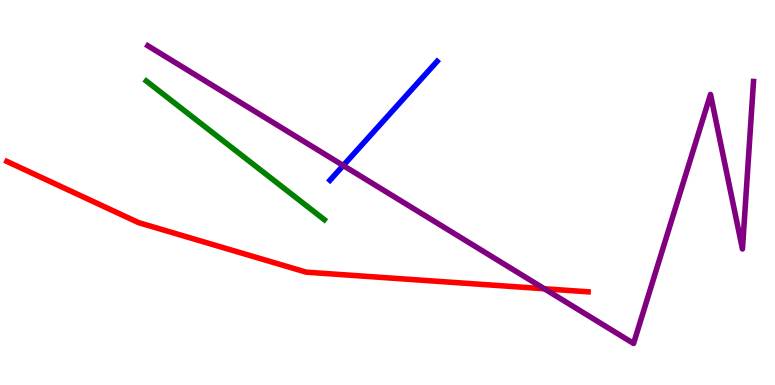[{'lines': ['blue', 'red'], 'intersections': []}, {'lines': ['green', 'red'], 'intersections': []}, {'lines': ['purple', 'red'], 'intersections': [{'x': 7.02, 'y': 2.5}]}, {'lines': ['blue', 'green'], 'intersections': []}, {'lines': ['blue', 'purple'], 'intersections': [{'x': 4.43, 'y': 5.7}]}, {'lines': ['green', 'purple'], 'intersections': []}]